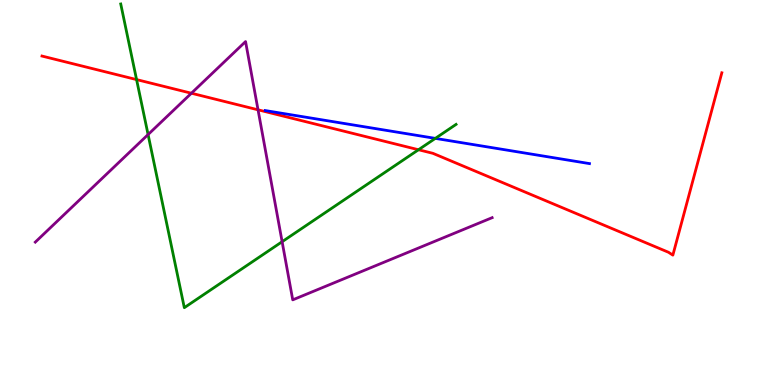[{'lines': ['blue', 'red'], 'intersections': []}, {'lines': ['green', 'red'], 'intersections': [{'x': 1.76, 'y': 7.93}, {'x': 5.4, 'y': 6.11}]}, {'lines': ['purple', 'red'], 'intersections': [{'x': 2.47, 'y': 7.58}, {'x': 3.33, 'y': 7.15}]}, {'lines': ['blue', 'green'], 'intersections': [{'x': 5.62, 'y': 6.41}]}, {'lines': ['blue', 'purple'], 'intersections': []}, {'lines': ['green', 'purple'], 'intersections': [{'x': 1.91, 'y': 6.51}, {'x': 3.64, 'y': 3.72}]}]